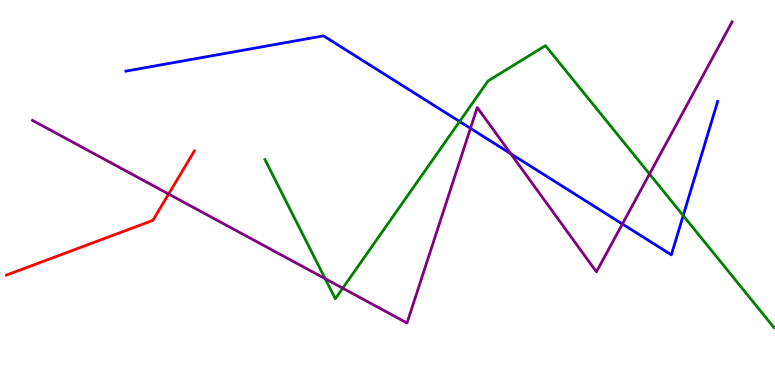[{'lines': ['blue', 'red'], 'intersections': []}, {'lines': ['green', 'red'], 'intersections': []}, {'lines': ['purple', 'red'], 'intersections': [{'x': 2.18, 'y': 4.96}]}, {'lines': ['blue', 'green'], 'intersections': [{'x': 5.93, 'y': 6.84}, {'x': 8.82, 'y': 4.4}]}, {'lines': ['blue', 'purple'], 'intersections': [{'x': 6.07, 'y': 6.67}, {'x': 6.59, 'y': 6.01}, {'x': 8.03, 'y': 4.18}]}, {'lines': ['green', 'purple'], 'intersections': [{'x': 4.2, 'y': 2.76}, {'x': 4.42, 'y': 2.51}, {'x': 8.38, 'y': 5.48}]}]